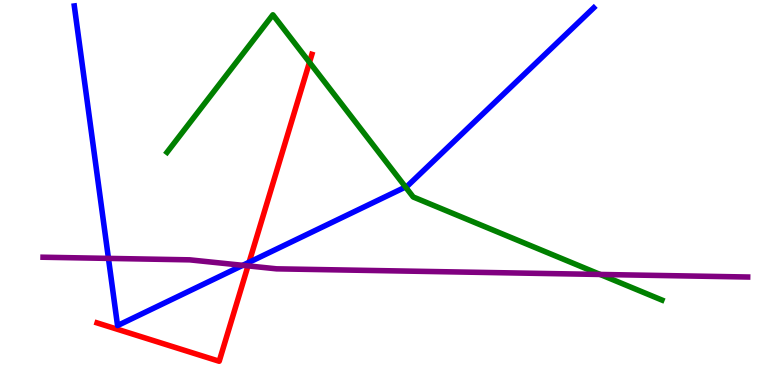[{'lines': ['blue', 'red'], 'intersections': [{'x': 3.21, 'y': 3.19}]}, {'lines': ['green', 'red'], 'intersections': [{'x': 3.99, 'y': 8.38}]}, {'lines': ['purple', 'red'], 'intersections': [{'x': 3.2, 'y': 3.09}]}, {'lines': ['blue', 'green'], 'intersections': [{'x': 5.23, 'y': 5.14}]}, {'lines': ['blue', 'purple'], 'intersections': [{'x': 1.4, 'y': 3.29}, {'x': 3.13, 'y': 3.11}]}, {'lines': ['green', 'purple'], 'intersections': [{'x': 7.74, 'y': 2.87}]}]